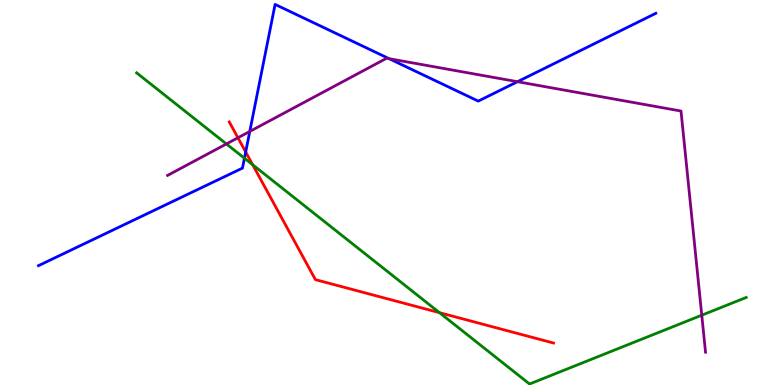[{'lines': ['blue', 'red'], 'intersections': [{'x': 3.17, 'y': 6.05}]}, {'lines': ['green', 'red'], 'intersections': [{'x': 3.26, 'y': 5.72}, {'x': 5.67, 'y': 1.88}]}, {'lines': ['purple', 'red'], 'intersections': [{'x': 3.07, 'y': 6.42}]}, {'lines': ['blue', 'green'], 'intersections': [{'x': 3.15, 'y': 5.89}]}, {'lines': ['blue', 'purple'], 'intersections': [{'x': 3.22, 'y': 6.59}, {'x': 5.02, 'y': 8.48}, {'x': 6.68, 'y': 7.88}]}, {'lines': ['green', 'purple'], 'intersections': [{'x': 2.92, 'y': 6.26}, {'x': 9.06, 'y': 1.81}]}]